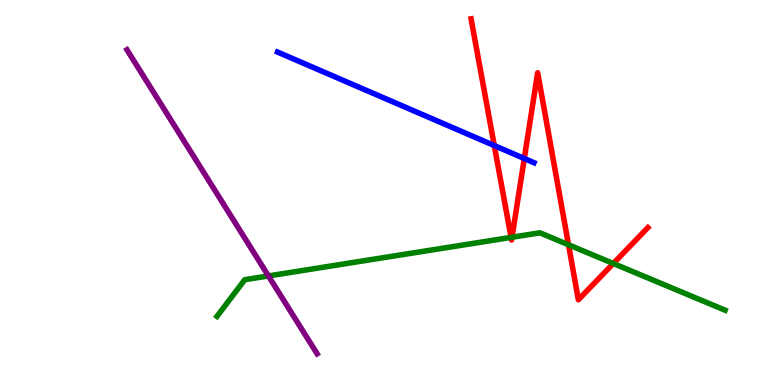[{'lines': ['blue', 'red'], 'intersections': [{'x': 6.38, 'y': 6.22}, {'x': 6.77, 'y': 5.88}]}, {'lines': ['green', 'red'], 'intersections': [{'x': 6.59, 'y': 3.83}, {'x': 6.61, 'y': 3.84}, {'x': 7.34, 'y': 3.64}, {'x': 7.91, 'y': 3.16}]}, {'lines': ['purple', 'red'], 'intersections': []}, {'lines': ['blue', 'green'], 'intersections': []}, {'lines': ['blue', 'purple'], 'intersections': []}, {'lines': ['green', 'purple'], 'intersections': [{'x': 3.46, 'y': 2.83}]}]